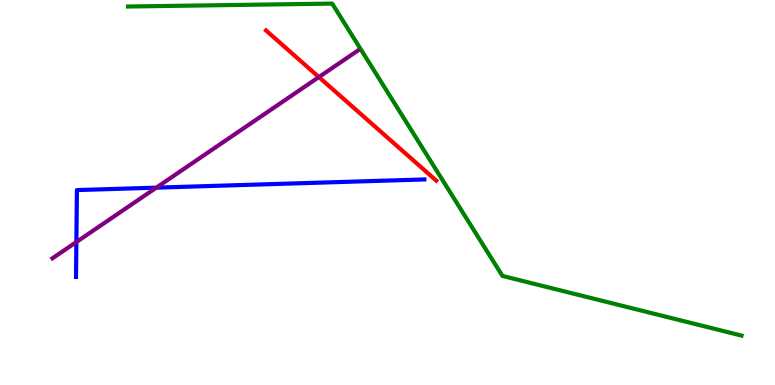[{'lines': ['blue', 'red'], 'intersections': []}, {'lines': ['green', 'red'], 'intersections': []}, {'lines': ['purple', 'red'], 'intersections': [{'x': 4.11, 'y': 8.0}]}, {'lines': ['blue', 'green'], 'intersections': []}, {'lines': ['blue', 'purple'], 'intersections': [{'x': 0.986, 'y': 3.71}, {'x': 2.02, 'y': 5.13}]}, {'lines': ['green', 'purple'], 'intersections': []}]